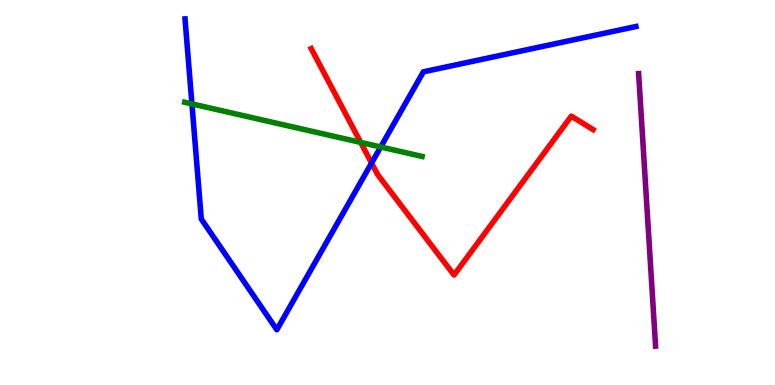[{'lines': ['blue', 'red'], 'intersections': [{'x': 4.79, 'y': 5.76}]}, {'lines': ['green', 'red'], 'intersections': [{'x': 4.65, 'y': 6.3}]}, {'lines': ['purple', 'red'], 'intersections': []}, {'lines': ['blue', 'green'], 'intersections': [{'x': 2.48, 'y': 7.3}, {'x': 4.91, 'y': 6.18}]}, {'lines': ['blue', 'purple'], 'intersections': []}, {'lines': ['green', 'purple'], 'intersections': []}]